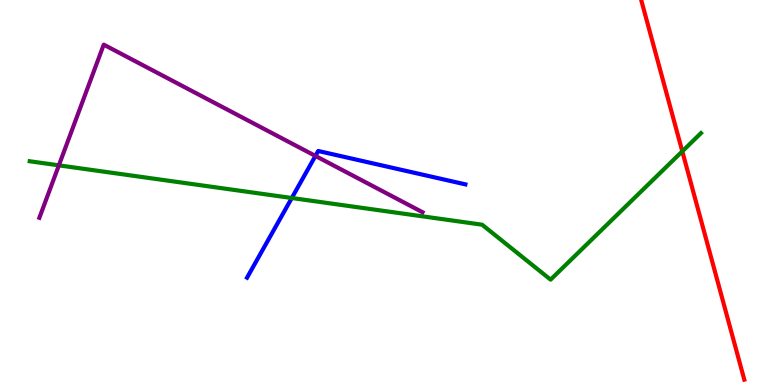[{'lines': ['blue', 'red'], 'intersections': []}, {'lines': ['green', 'red'], 'intersections': [{'x': 8.8, 'y': 6.07}]}, {'lines': ['purple', 'red'], 'intersections': []}, {'lines': ['blue', 'green'], 'intersections': [{'x': 3.77, 'y': 4.86}]}, {'lines': ['blue', 'purple'], 'intersections': [{'x': 4.07, 'y': 5.95}]}, {'lines': ['green', 'purple'], 'intersections': [{'x': 0.76, 'y': 5.71}]}]